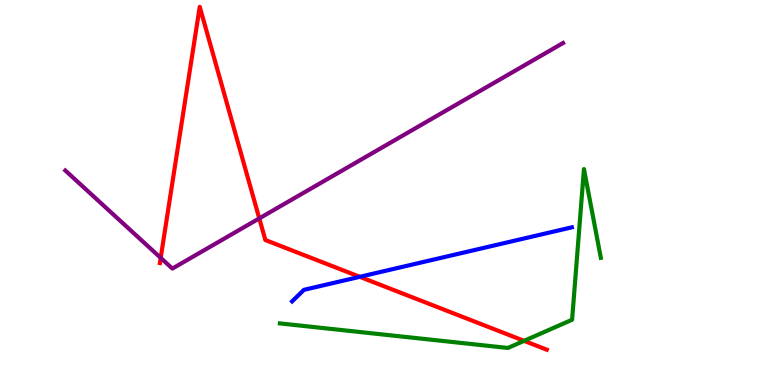[{'lines': ['blue', 'red'], 'intersections': [{'x': 4.64, 'y': 2.81}]}, {'lines': ['green', 'red'], 'intersections': [{'x': 6.76, 'y': 1.15}]}, {'lines': ['purple', 'red'], 'intersections': [{'x': 2.07, 'y': 3.3}, {'x': 3.35, 'y': 4.33}]}, {'lines': ['blue', 'green'], 'intersections': []}, {'lines': ['blue', 'purple'], 'intersections': []}, {'lines': ['green', 'purple'], 'intersections': []}]